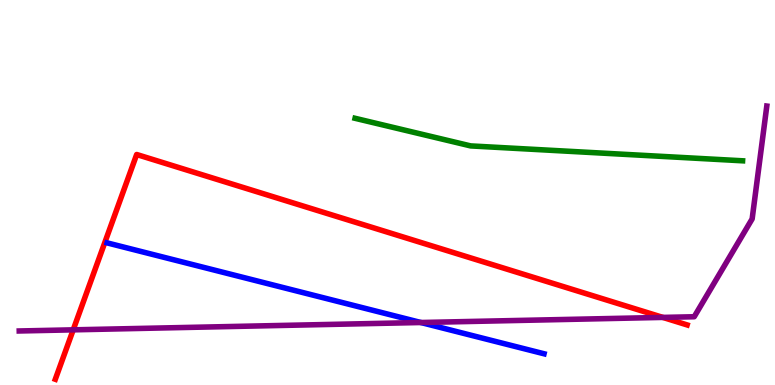[{'lines': ['blue', 'red'], 'intersections': []}, {'lines': ['green', 'red'], 'intersections': []}, {'lines': ['purple', 'red'], 'intersections': [{'x': 0.945, 'y': 1.43}, {'x': 8.55, 'y': 1.76}]}, {'lines': ['blue', 'green'], 'intersections': []}, {'lines': ['blue', 'purple'], 'intersections': [{'x': 5.43, 'y': 1.62}]}, {'lines': ['green', 'purple'], 'intersections': []}]